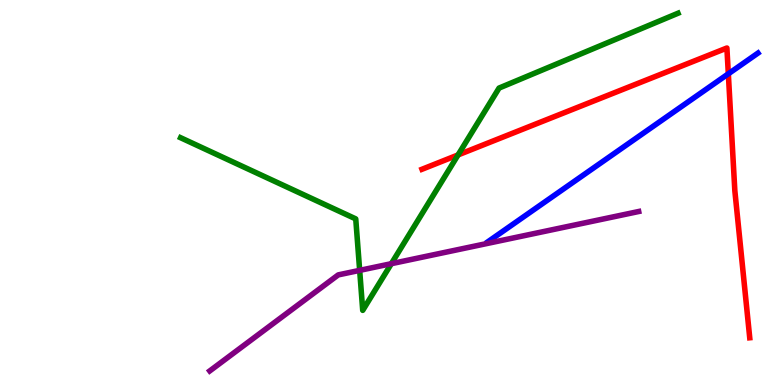[{'lines': ['blue', 'red'], 'intersections': [{'x': 9.4, 'y': 8.08}]}, {'lines': ['green', 'red'], 'intersections': [{'x': 5.91, 'y': 5.98}]}, {'lines': ['purple', 'red'], 'intersections': []}, {'lines': ['blue', 'green'], 'intersections': []}, {'lines': ['blue', 'purple'], 'intersections': []}, {'lines': ['green', 'purple'], 'intersections': [{'x': 4.64, 'y': 2.98}, {'x': 5.05, 'y': 3.15}]}]